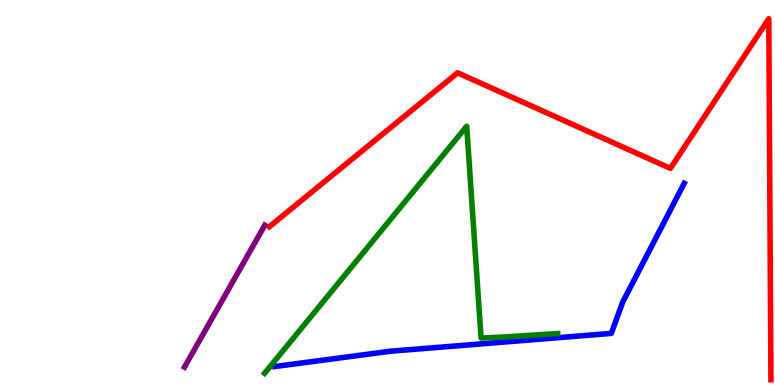[{'lines': ['blue', 'red'], 'intersections': []}, {'lines': ['green', 'red'], 'intersections': []}, {'lines': ['purple', 'red'], 'intersections': []}, {'lines': ['blue', 'green'], 'intersections': []}, {'lines': ['blue', 'purple'], 'intersections': []}, {'lines': ['green', 'purple'], 'intersections': []}]